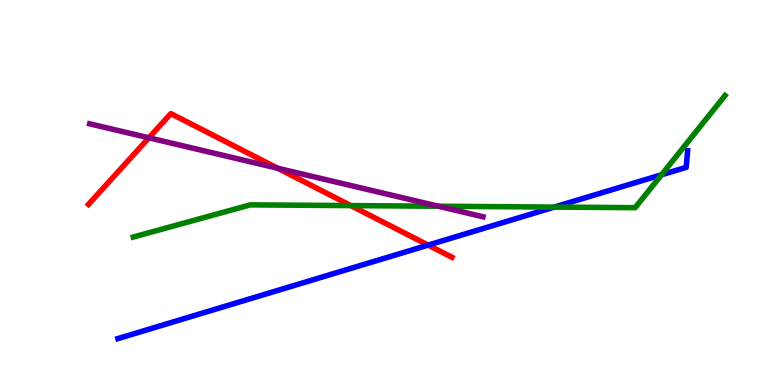[{'lines': ['blue', 'red'], 'intersections': [{'x': 5.52, 'y': 3.63}]}, {'lines': ['green', 'red'], 'intersections': [{'x': 4.53, 'y': 4.66}]}, {'lines': ['purple', 'red'], 'intersections': [{'x': 1.92, 'y': 6.42}, {'x': 3.58, 'y': 5.63}]}, {'lines': ['blue', 'green'], 'intersections': [{'x': 7.15, 'y': 4.62}, {'x': 8.54, 'y': 5.46}]}, {'lines': ['blue', 'purple'], 'intersections': []}, {'lines': ['green', 'purple'], 'intersections': [{'x': 5.66, 'y': 4.64}]}]